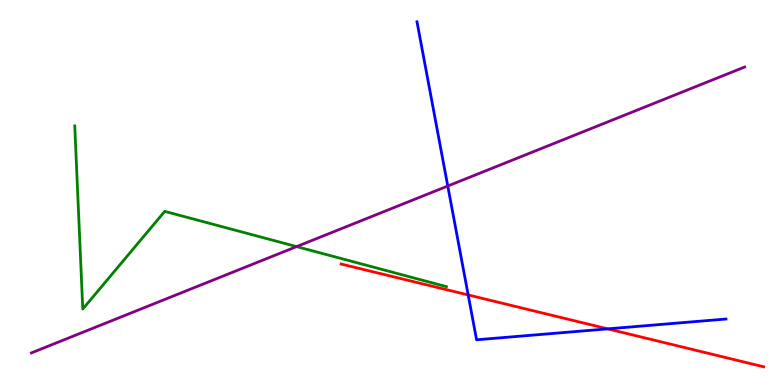[{'lines': ['blue', 'red'], 'intersections': [{'x': 6.04, 'y': 2.34}, {'x': 7.84, 'y': 1.46}]}, {'lines': ['green', 'red'], 'intersections': []}, {'lines': ['purple', 'red'], 'intersections': []}, {'lines': ['blue', 'green'], 'intersections': []}, {'lines': ['blue', 'purple'], 'intersections': [{'x': 5.78, 'y': 5.17}]}, {'lines': ['green', 'purple'], 'intersections': [{'x': 3.83, 'y': 3.59}]}]